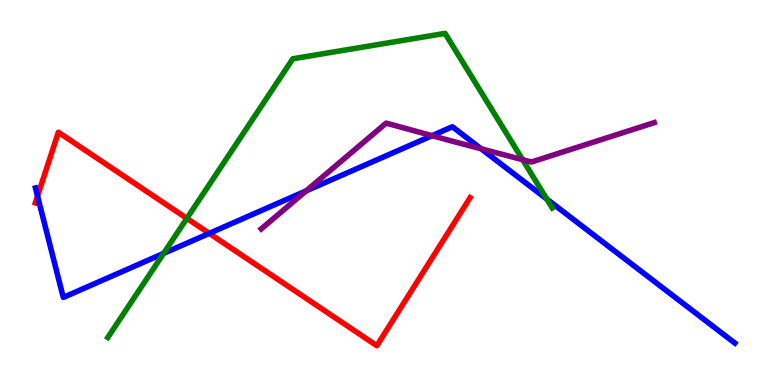[{'lines': ['blue', 'red'], 'intersections': [{'x': 0.484, 'y': 4.91}, {'x': 2.7, 'y': 3.94}]}, {'lines': ['green', 'red'], 'intersections': [{'x': 2.41, 'y': 4.33}]}, {'lines': ['purple', 'red'], 'intersections': []}, {'lines': ['blue', 'green'], 'intersections': [{'x': 2.11, 'y': 3.42}, {'x': 7.06, 'y': 4.83}]}, {'lines': ['blue', 'purple'], 'intersections': [{'x': 3.95, 'y': 5.04}, {'x': 5.57, 'y': 6.48}, {'x': 6.21, 'y': 6.14}]}, {'lines': ['green', 'purple'], 'intersections': [{'x': 6.74, 'y': 5.85}]}]